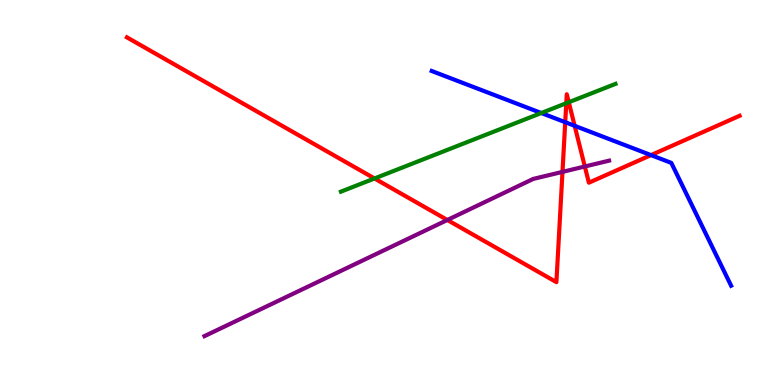[{'lines': ['blue', 'red'], 'intersections': [{'x': 7.29, 'y': 6.83}, {'x': 7.41, 'y': 6.73}, {'x': 8.4, 'y': 5.97}]}, {'lines': ['green', 'red'], 'intersections': [{'x': 4.83, 'y': 5.36}, {'x': 7.31, 'y': 7.32}, {'x': 7.34, 'y': 7.34}]}, {'lines': ['purple', 'red'], 'intersections': [{'x': 5.77, 'y': 4.29}, {'x': 7.26, 'y': 5.54}, {'x': 7.55, 'y': 5.68}]}, {'lines': ['blue', 'green'], 'intersections': [{'x': 6.98, 'y': 7.06}]}, {'lines': ['blue', 'purple'], 'intersections': []}, {'lines': ['green', 'purple'], 'intersections': []}]